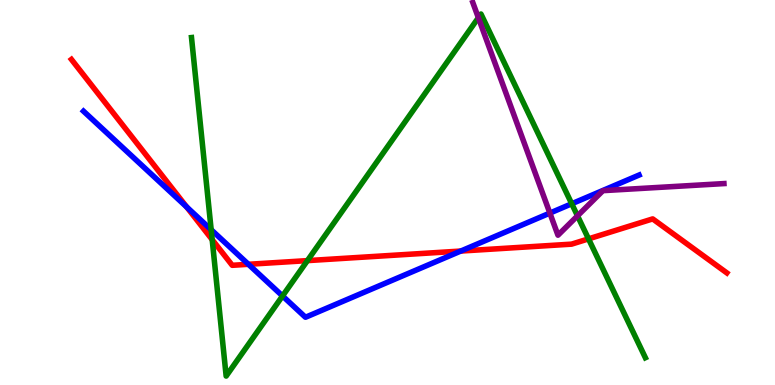[{'lines': ['blue', 'red'], 'intersections': [{'x': 2.41, 'y': 4.62}, {'x': 3.21, 'y': 3.14}, {'x': 5.95, 'y': 3.48}]}, {'lines': ['green', 'red'], 'intersections': [{'x': 2.74, 'y': 3.78}, {'x': 3.97, 'y': 3.23}, {'x': 7.59, 'y': 3.8}]}, {'lines': ['purple', 'red'], 'intersections': []}, {'lines': ['blue', 'green'], 'intersections': [{'x': 2.72, 'y': 4.03}, {'x': 3.65, 'y': 2.31}, {'x': 7.38, 'y': 4.71}]}, {'lines': ['blue', 'purple'], 'intersections': [{'x': 7.1, 'y': 4.47}]}, {'lines': ['green', 'purple'], 'intersections': [{'x': 6.17, 'y': 9.54}, {'x': 7.45, 'y': 4.39}]}]